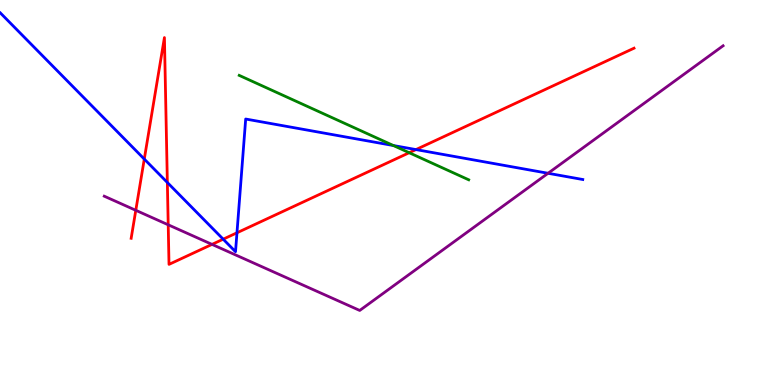[{'lines': ['blue', 'red'], 'intersections': [{'x': 1.86, 'y': 5.87}, {'x': 2.16, 'y': 5.26}, {'x': 2.88, 'y': 3.79}, {'x': 3.06, 'y': 3.95}, {'x': 5.37, 'y': 6.11}]}, {'lines': ['green', 'red'], 'intersections': [{'x': 5.28, 'y': 6.03}]}, {'lines': ['purple', 'red'], 'intersections': [{'x': 1.75, 'y': 4.54}, {'x': 2.17, 'y': 4.16}, {'x': 2.74, 'y': 3.65}]}, {'lines': ['blue', 'green'], 'intersections': [{'x': 5.08, 'y': 6.22}]}, {'lines': ['blue', 'purple'], 'intersections': [{'x': 7.07, 'y': 5.5}]}, {'lines': ['green', 'purple'], 'intersections': []}]